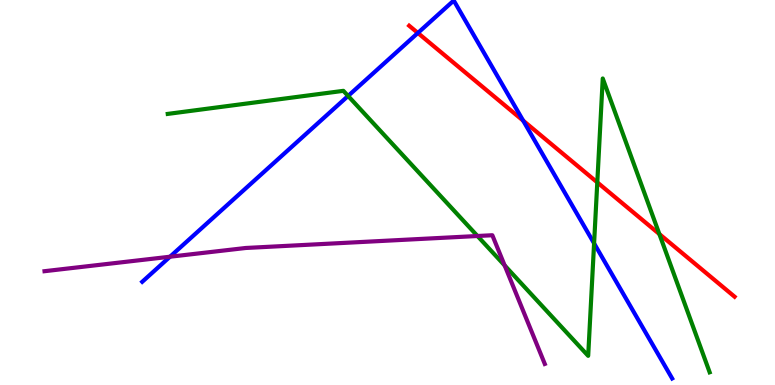[{'lines': ['blue', 'red'], 'intersections': [{'x': 5.39, 'y': 9.14}, {'x': 6.75, 'y': 6.87}]}, {'lines': ['green', 'red'], 'intersections': [{'x': 7.71, 'y': 5.26}, {'x': 8.51, 'y': 3.92}]}, {'lines': ['purple', 'red'], 'intersections': []}, {'lines': ['blue', 'green'], 'intersections': [{'x': 4.49, 'y': 7.51}, {'x': 7.67, 'y': 3.68}]}, {'lines': ['blue', 'purple'], 'intersections': [{'x': 2.19, 'y': 3.33}]}, {'lines': ['green', 'purple'], 'intersections': [{'x': 6.16, 'y': 3.87}, {'x': 6.51, 'y': 3.11}]}]